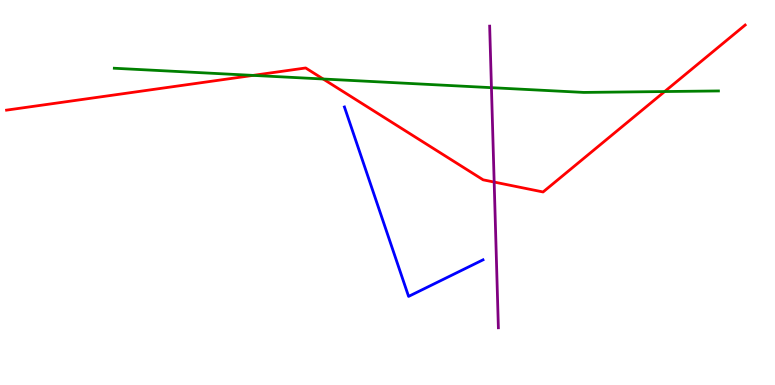[{'lines': ['blue', 'red'], 'intersections': []}, {'lines': ['green', 'red'], 'intersections': [{'x': 3.26, 'y': 8.04}, {'x': 4.17, 'y': 7.95}, {'x': 8.58, 'y': 7.62}]}, {'lines': ['purple', 'red'], 'intersections': [{'x': 6.38, 'y': 5.27}]}, {'lines': ['blue', 'green'], 'intersections': []}, {'lines': ['blue', 'purple'], 'intersections': []}, {'lines': ['green', 'purple'], 'intersections': [{'x': 6.34, 'y': 7.72}]}]